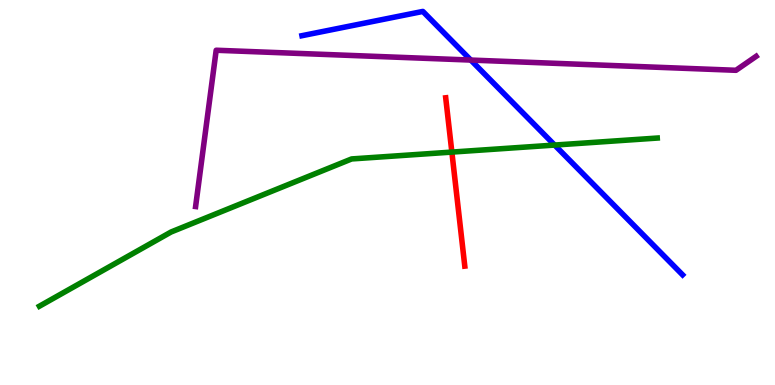[{'lines': ['blue', 'red'], 'intersections': []}, {'lines': ['green', 'red'], 'intersections': [{'x': 5.83, 'y': 6.05}]}, {'lines': ['purple', 'red'], 'intersections': []}, {'lines': ['blue', 'green'], 'intersections': [{'x': 7.16, 'y': 6.23}]}, {'lines': ['blue', 'purple'], 'intersections': [{'x': 6.07, 'y': 8.44}]}, {'lines': ['green', 'purple'], 'intersections': []}]